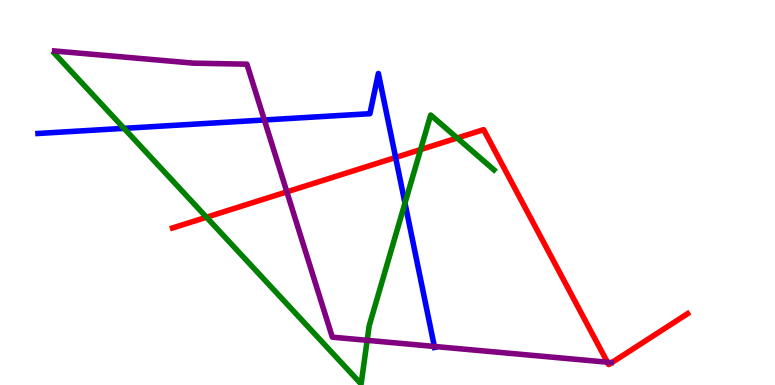[{'lines': ['blue', 'red'], 'intersections': [{'x': 5.1, 'y': 5.91}]}, {'lines': ['green', 'red'], 'intersections': [{'x': 2.66, 'y': 4.36}, {'x': 5.43, 'y': 6.11}, {'x': 5.9, 'y': 6.42}]}, {'lines': ['purple', 'red'], 'intersections': [{'x': 3.7, 'y': 5.02}, {'x': 7.84, 'y': 0.592}]}, {'lines': ['blue', 'green'], 'intersections': [{'x': 1.6, 'y': 6.67}, {'x': 5.23, 'y': 4.72}]}, {'lines': ['blue', 'purple'], 'intersections': [{'x': 3.41, 'y': 6.88}, {'x': 5.6, 'y': 1.0}]}, {'lines': ['green', 'purple'], 'intersections': [{'x': 4.74, 'y': 1.16}]}]